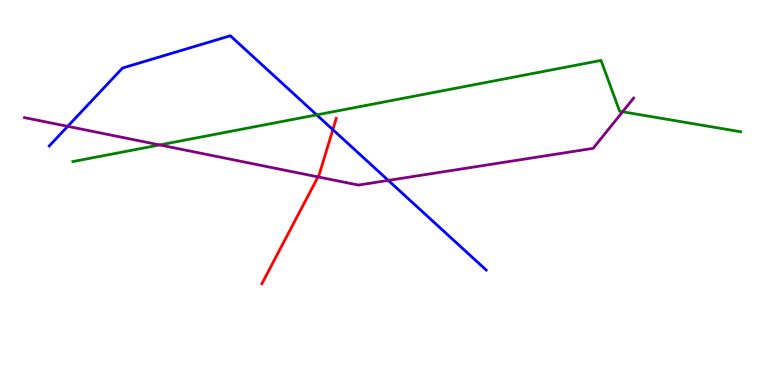[{'lines': ['blue', 'red'], 'intersections': [{'x': 4.29, 'y': 6.63}]}, {'lines': ['green', 'red'], 'intersections': []}, {'lines': ['purple', 'red'], 'intersections': [{'x': 4.1, 'y': 5.4}]}, {'lines': ['blue', 'green'], 'intersections': [{'x': 4.09, 'y': 7.02}]}, {'lines': ['blue', 'purple'], 'intersections': [{'x': 0.874, 'y': 6.72}, {'x': 5.01, 'y': 5.31}]}, {'lines': ['green', 'purple'], 'intersections': [{'x': 2.06, 'y': 6.24}, {'x': 8.03, 'y': 7.1}]}]